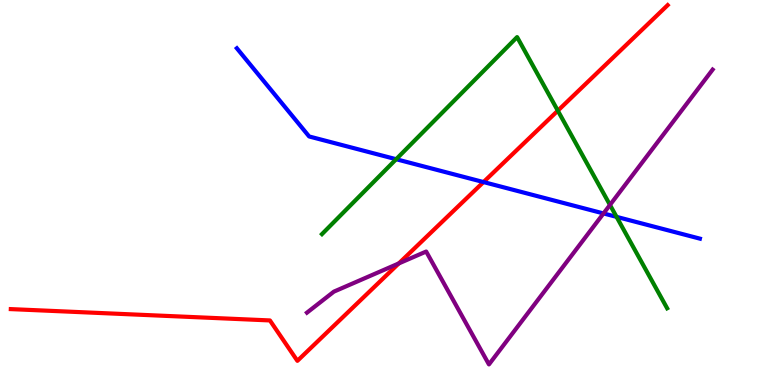[{'lines': ['blue', 'red'], 'intersections': [{'x': 6.24, 'y': 5.27}]}, {'lines': ['green', 'red'], 'intersections': [{'x': 7.2, 'y': 7.13}]}, {'lines': ['purple', 'red'], 'intersections': [{'x': 5.15, 'y': 3.16}]}, {'lines': ['blue', 'green'], 'intersections': [{'x': 5.11, 'y': 5.86}, {'x': 7.96, 'y': 4.37}]}, {'lines': ['blue', 'purple'], 'intersections': [{'x': 7.79, 'y': 4.46}]}, {'lines': ['green', 'purple'], 'intersections': [{'x': 7.87, 'y': 4.68}]}]